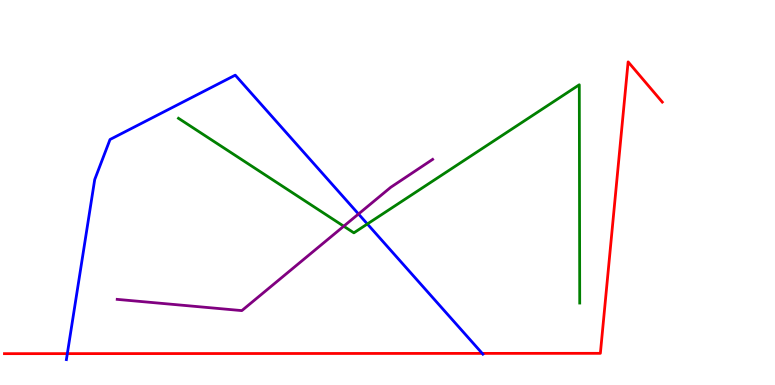[{'lines': ['blue', 'red'], 'intersections': [{'x': 0.869, 'y': 0.815}, {'x': 6.22, 'y': 0.821}]}, {'lines': ['green', 'red'], 'intersections': []}, {'lines': ['purple', 'red'], 'intersections': []}, {'lines': ['blue', 'green'], 'intersections': [{'x': 4.74, 'y': 4.18}]}, {'lines': ['blue', 'purple'], 'intersections': [{'x': 4.63, 'y': 4.44}]}, {'lines': ['green', 'purple'], 'intersections': [{'x': 4.44, 'y': 4.12}]}]